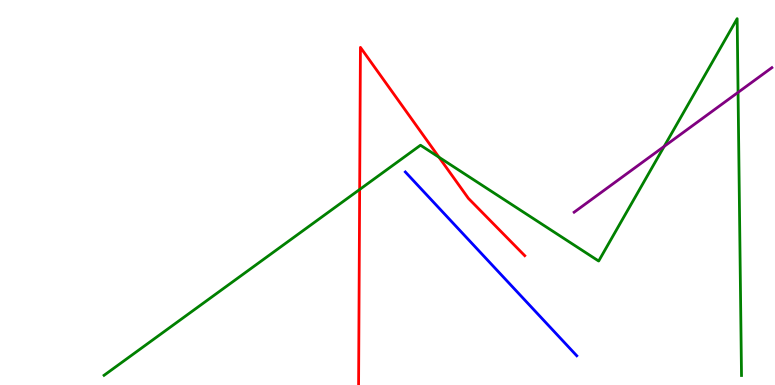[{'lines': ['blue', 'red'], 'intersections': []}, {'lines': ['green', 'red'], 'intersections': [{'x': 4.64, 'y': 5.08}, {'x': 5.66, 'y': 5.92}]}, {'lines': ['purple', 'red'], 'intersections': []}, {'lines': ['blue', 'green'], 'intersections': []}, {'lines': ['blue', 'purple'], 'intersections': []}, {'lines': ['green', 'purple'], 'intersections': [{'x': 8.57, 'y': 6.2}, {'x': 9.52, 'y': 7.6}]}]